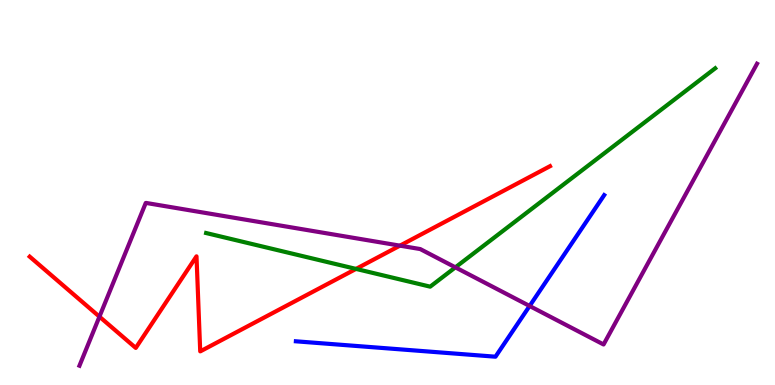[{'lines': ['blue', 'red'], 'intersections': []}, {'lines': ['green', 'red'], 'intersections': [{'x': 4.59, 'y': 3.02}]}, {'lines': ['purple', 'red'], 'intersections': [{'x': 1.28, 'y': 1.77}, {'x': 5.16, 'y': 3.62}]}, {'lines': ['blue', 'green'], 'intersections': []}, {'lines': ['blue', 'purple'], 'intersections': [{'x': 6.83, 'y': 2.05}]}, {'lines': ['green', 'purple'], 'intersections': [{'x': 5.88, 'y': 3.06}]}]